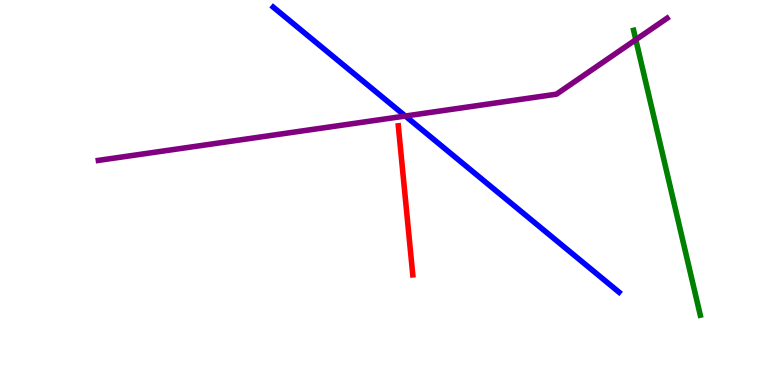[{'lines': ['blue', 'red'], 'intersections': []}, {'lines': ['green', 'red'], 'intersections': []}, {'lines': ['purple', 'red'], 'intersections': []}, {'lines': ['blue', 'green'], 'intersections': []}, {'lines': ['blue', 'purple'], 'intersections': [{'x': 5.23, 'y': 6.99}]}, {'lines': ['green', 'purple'], 'intersections': [{'x': 8.2, 'y': 8.97}]}]